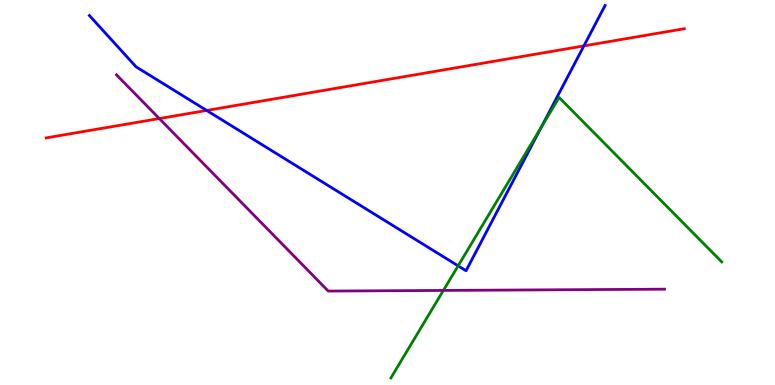[{'lines': ['blue', 'red'], 'intersections': [{'x': 2.67, 'y': 7.13}, {'x': 7.53, 'y': 8.81}]}, {'lines': ['green', 'red'], 'intersections': []}, {'lines': ['purple', 'red'], 'intersections': [{'x': 2.06, 'y': 6.92}]}, {'lines': ['blue', 'green'], 'intersections': [{'x': 5.91, 'y': 3.1}, {'x': 6.98, 'y': 6.7}]}, {'lines': ['blue', 'purple'], 'intersections': []}, {'lines': ['green', 'purple'], 'intersections': [{'x': 5.72, 'y': 2.46}]}]